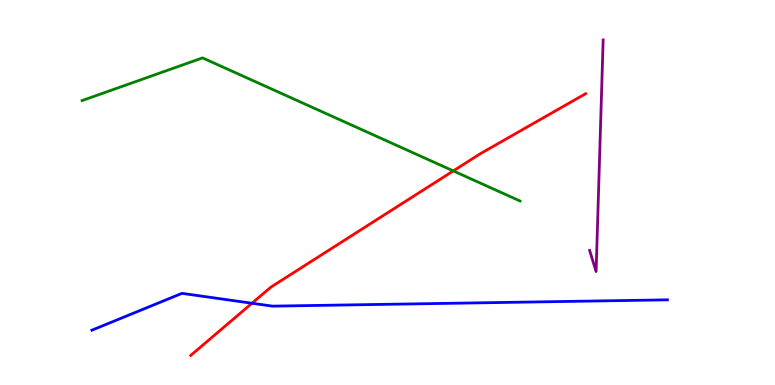[{'lines': ['blue', 'red'], 'intersections': [{'x': 3.25, 'y': 2.12}]}, {'lines': ['green', 'red'], 'intersections': [{'x': 5.85, 'y': 5.56}]}, {'lines': ['purple', 'red'], 'intersections': []}, {'lines': ['blue', 'green'], 'intersections': []}, {'lines': ['blue', 'purple'], 'intersections': []}, {'lines': ['green', 'purple'], 'intersections': []}]